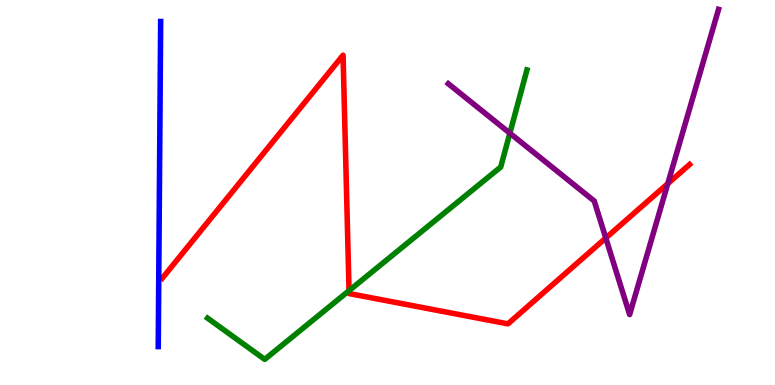[{'lines': ['blue', 'red'], 'intersections': []}, {'lines': ['green', 'red'], 'intersections': [{'x': 4.5, 'y': 2.45}]}, {'lines': ['purple', 'red'], 'intersections': [{'x': 7.82, 'y': 3.82}, {'x': 8.62, 'y': 5.23}]}, {'lines': ['blue', 'green'], 'intersections': []}, {'lines': ['blue', 'purple'], 'intersections': []}, {'lines': ['green', 'purple'], 'intersections': [{'x': 6.58, 'y': 6.54}]}]